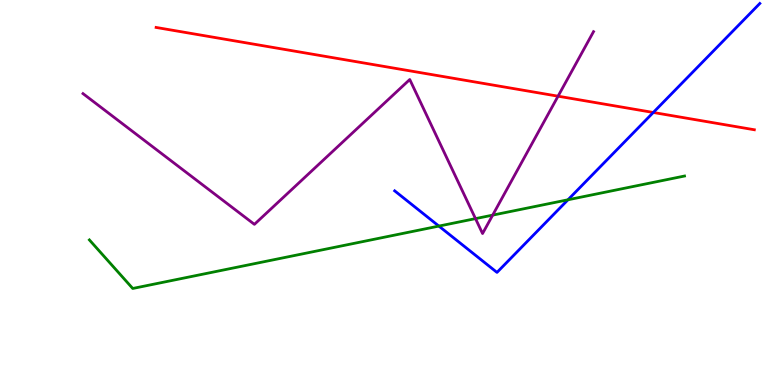[{'lines': ['blue', 'red'], 'intersections': [{'x': 8.43, 'y': 7.08}]}, {'lines': ['green', 'red'], 'intersections': []}, {'lines': ['purple', 'red'], 'intersections': [{'x': 7.2, 'y': 7.5}]}, {'lines': ['blue', 'green'], 'intersections': [{'x': 5.66, 'y': 4.13}, {'x': 7.33, 'y': 4.81}]}, {'lines': ['blue', 'purple'], 'intersections': []}, {'lines': ['green', 'purple'], 'intersections': [{'x': 6.14, 'y': 4.32}, {'x': 6.36, 'y': 4.41}]}]